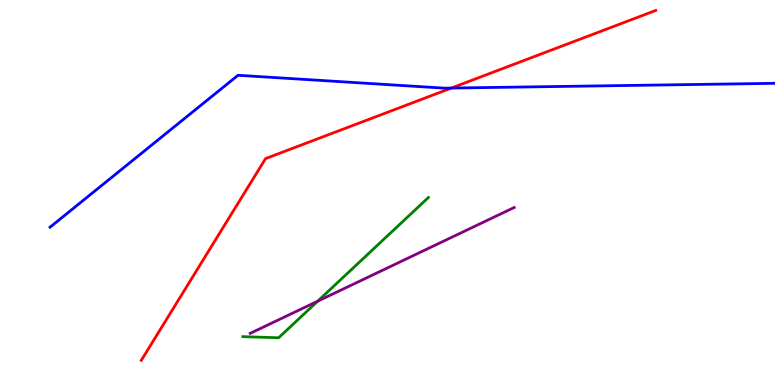[{'lines': ['blue', 'red'], 'intersections': [{'x': 5.82, 'y': 7.71}]}, {'lines': ['green', 'red'], 'intersections': []}, {'lines': ['purple', 'red'], 'intersections': []}, {'lines': ['blue', 'green'], 'intersections': []}, {'lines': ['blue', 'purple'], 'intersections': []}, {'lines': ['green', 'purple'], 'intersections': [{'x': 4.1, 'y': 2.18}]}]